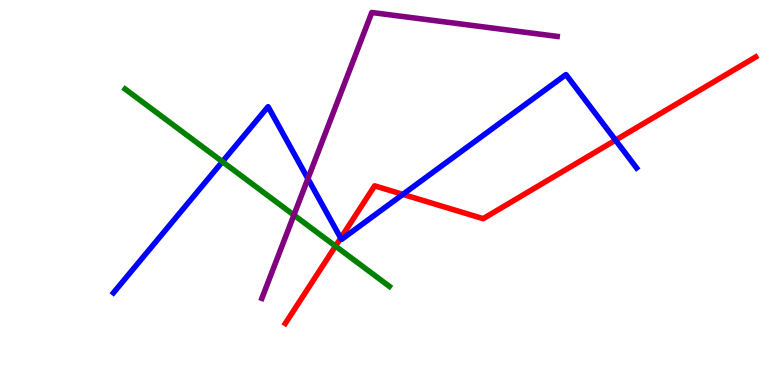[{'lines': ['blue', 'red'], 'intersections': [{'x': 4.4, 'y': 3.82}, {'x': 5.2, 'y': 4.95}, {'x': 7.94, 'y': 6.36}]}, {'lines': ['green', 'red'], 'intersections': [{'x': 4.33, 'y': 3.61}]}, {'lines': ['purple', 'red'], 'intersections': []}, {'lines': ['blue', 'green'], 'intersections': [{'x': 2.87, 'y': 5.8}]}, {'lines': ['blue', 'purple'], 'intersections': [{'x': 3.97, 'y': 5.36}]}, {'lines': ['green', 'purple'], 'intersections': [{'x': 3.79, 'y': 4.41}]}]